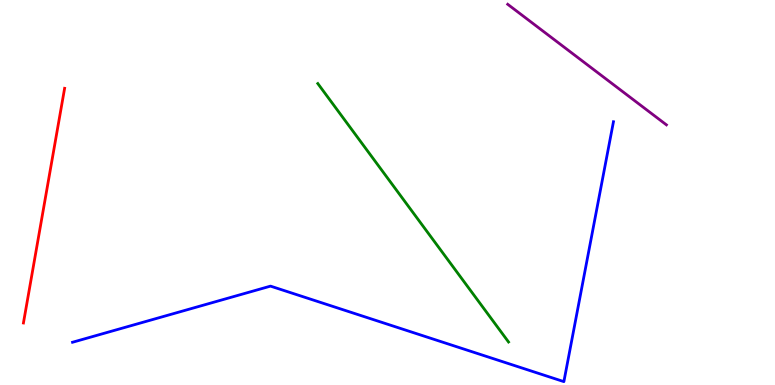[{'lines': ['blue', 'red'], 'intersections': []}, {'lines': ['green', 'red'], 'intersections': []}, {'lines': ['purple', 'red'], 'intersections': []}, {'lines': ['blue', 'green'], 'intersections': []}, {'lines': ['blue', 'purple'], 'intersections': []}, {'lines': ['green', 'purple'], 'intersections': []}]